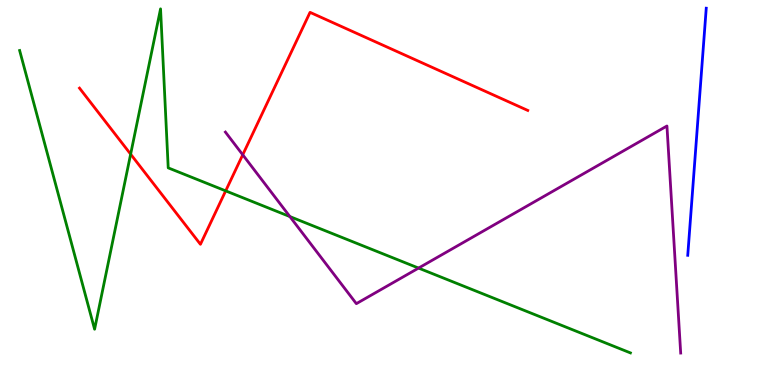[{'lines': ['blue', 'red'], 'intersections': []}, {'lines': ['green', 'red'], 'intersections': [{'x': 1.69, 'y': 6.0}, {'x': 2.91, 'y': 5.04}]}, {'lines': ['purple', 'red'], 'intersections': [{'x': 3.13, 'y': 5.98}]}, {'lines': ['blue', 'green'], 'intersections': []}, {'lines': ['blue', 'purple'], 'intersections': []}, {'lines': ['green', 'purple'], 'intersections': [{'x': 3.74, 'y': 4.37}, {'x': 5.4, 'y': 3.04}]}]